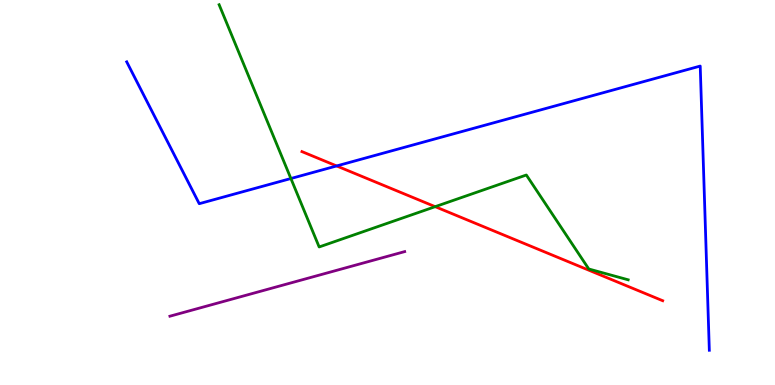[{'lines': ['blue', 'red'], 'intersections': [{'x': 4.34, 'y': 5.69}]}, {'lines': ['green', 'red'], 'intersections': [{'x': 5.62, 'y': 4.63}]}, {'lines': ['purple', 'red'], 'intersections': []}, {'lines': ['blue', 'green'], 'intersections': [{'x': 3.75, 'y': 5.36}]}, {'lines': ['blue', 'purple'], 'intersections': []}, {'lines': ['green', 'purple'], 'intersections': []}]